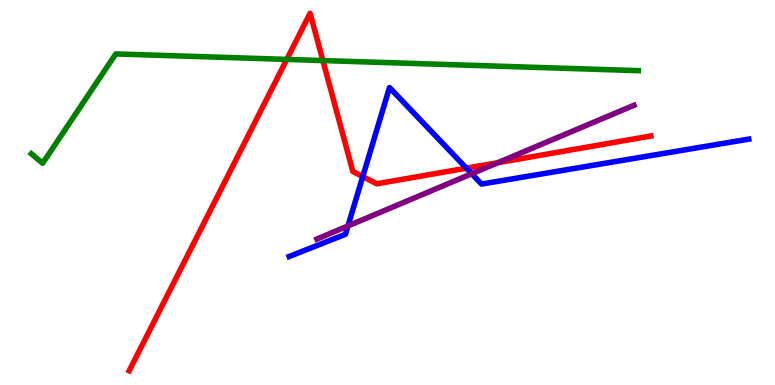[{'lines': ['blue', 'red'], 'intersections': [{'x': 4.68, 'y': 5.41}, {'x': 6.02, 'y': 5.63}]}, {'lines': ['green', 'red'], 'intersections': [{'x': 3.7, 'y': 8.46}, {'x': 4.17, 'y': 8.43}]}, {'lines': ['purple', 'red'], 'intersections': [{'x': 6.42, 'y': 5.77}]}, {'lines': ['blue', 'green'], 'intersections': []}, {'lines': ['blue', 'purple'], 'intersections': [{'x': 4.49, 'y': 4.13}, {'x': 6.09, 'y': 5.49}]}, {'lines': ['green', 'purple'], 'intersections': []}]